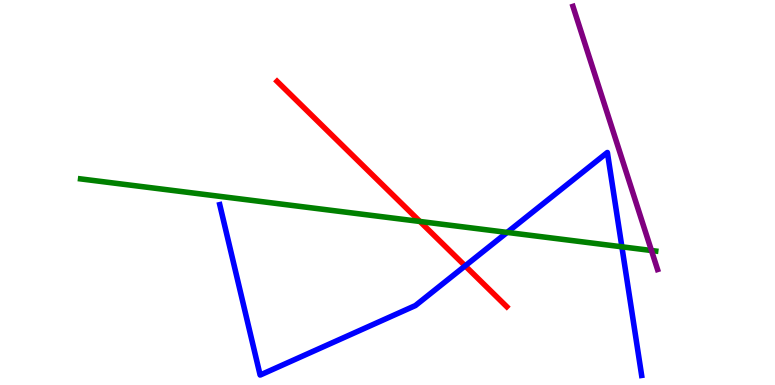[{'lines': ['blue', 'red'], 'intersections': [{'x': 6.0, 'y': 3.09}]}, {'lines': ['green', 'red'], 'intersections': [{'x': 5.42, 'y': 4.25}]}, {'lines': ['purple', 'red'], 'intersections': []}, {'lines': ['blue', 'green'], 'intersections': [{'x': 6.54, 'y': 3.96}, {'x': 8.02, 'y': 3.59}]}, {'lines': ['blue', 'purple'], 'intersections': []}, {'lines': ['green', 'purple'], 'intersections': [{'x': 8.41, 'y': 3.49}]}]